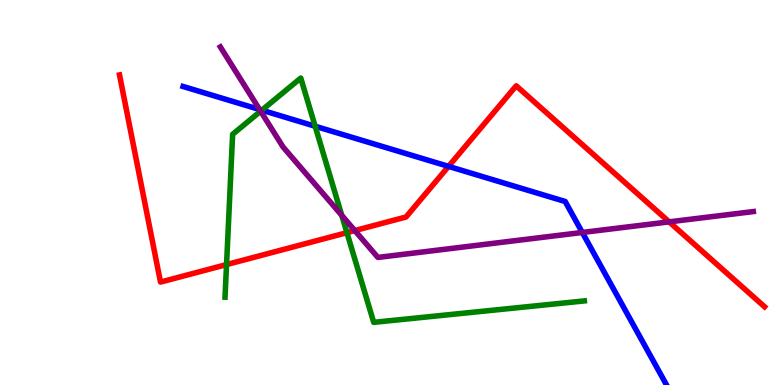[{'lines': ['blue', 'red'], 'intersections': [{'x': 5.79, 'y': 5.68}]}, {'lines': ['green', 'red'], 'intersections': [{'x': 2.92, 'y': 3.13}, {'x': 4.48, 'y': 3.96}]}, {'lines': ['purple', 'red'], 'intersections': [{'x': 4.58, 'y': 4.01}, {'x': 8.63, 'y': 4.24}]}, {'lines': ['blue', 'green'], 'intersections': [{'x': 3.38, 'y': 7.14}, {'x': 4.07, 'y': 6.72}]}, {'lines': ['blue', 'purple'], 'intersections': [{'x': 3.35, 'y': 7.16}, {'x': 7.51, 'y': 3.96}]}, {'lines': ['green', 'purple'], 'intersections': [{'x': 3.36, 'y': 7.11}, {'x': 4.41, 'y': 4.41}]}]